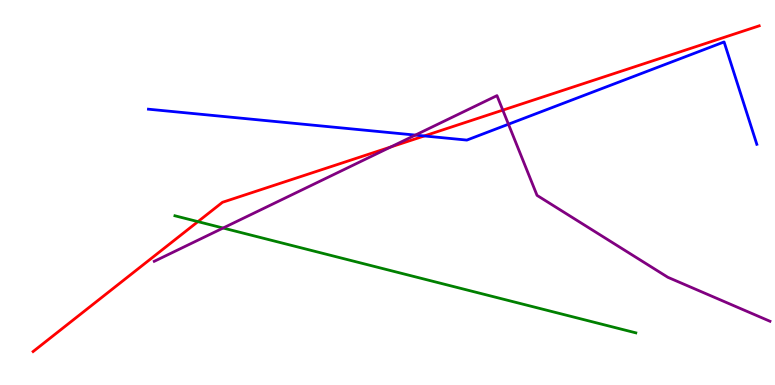[{'lines': ['blue', 'red'], 'intersections': [{'x': 5.47, 'y': 6.47}]}, {'lines': ['green', 'red'], 'intersections': [{'x': 2.55, 'y': 4.24}]}, {'lines': ['purple', 'red'], 'intersections': [{'x': 5.04, 'y': 6.18}, {'x': 6.49, 'y': 7.14}]}, {'lines': ['blue', 'green'], 'intersections': []}, {'lines': ['blue', 'purple'], 'intersections': [{'x': 5.36, 'y': 6.49}, {'x': 6.56, 'y': 6.77}]}, {'lines': ['green', 'purple'], 'intersections': [{'x': 2.88, 'y': 4.08}]}]